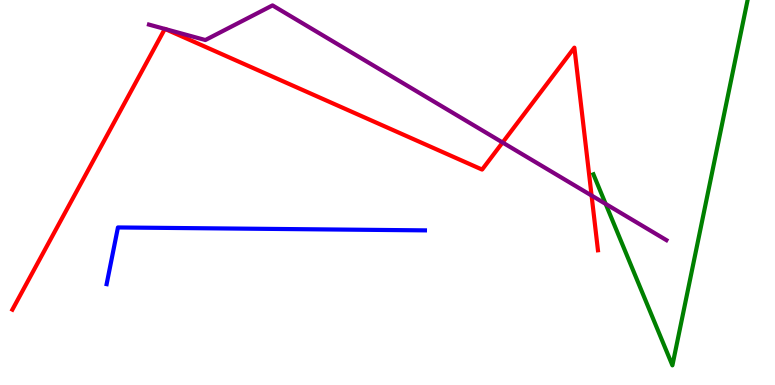[{'lines': ['blue', 'red'], 'intersections': []}, {'lines': ['green', 'red'], 'intersections': []}, {'lines': ['purple', 'red'], 'intersections': [{'x': 2.13, 'y': 9.25}, {'x': 2.13, 'y': 9.25}, {'x': 6.49, 'y': 6.3}, {'x': 7.63, 'y': 4.92}]}, {'lines': ['blue', 'green'], 'intersections': []}, {'lines': ['blue', 'purple'], 'intersections': []}, {'lines': ['green', 'purple'], 'intersections': [{'x': 7.81, 'y': 4.7}]}]